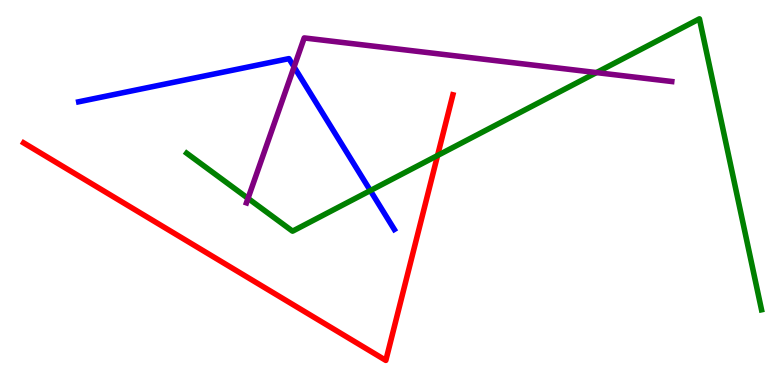[{'lines': ['blue', 'red'], 'intersections': []}, {'lines': ['green', 'red'], 'intersections': [{'x': 5.65, 'y': 5.96}]}, {'lines': ['purple', 'red'], 'intersections': []}, {'lines': ['blue', 'green'], 'intersections': [{'x': 4.78, 'y': 5.05}]}, {'lines': ['blue', 'purple'], 'intersections': [{'x': 3.79, 'y': 8.26}]}, {'lines': ['green', 'purple'], 'intersections': [{'x': 3.2, 'y': 4.85}, {'x': 7.7, 'y': 8.11}]}]